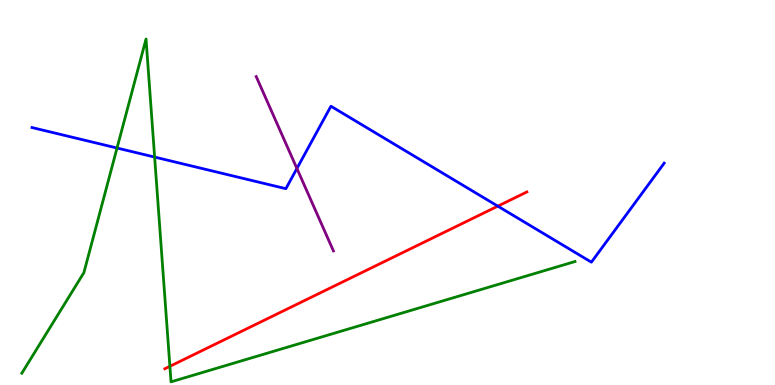[{'lines': ['blue', 'red'], 'intersections': [{'x': 6.42, 'y': 4.65}]}, {'lines': ['green', 'red'], 'intersections': [{'x': 2.19, 'y': 0.485}]}, {'lines': ['purple', 'red'], 'intersections': []}, {'lines': ['blue', 'green'], 'intersections': [{'x': 1.51, 'y': 6.16}, {'x': 2.0, 'y': 5.92}]}, {'lines': ['blue', 'purple'], 'intersections': [{'x': 3.83, 'y': 5.62}]}, {'lines': ['green', 'purple'], 'intersections': []}]